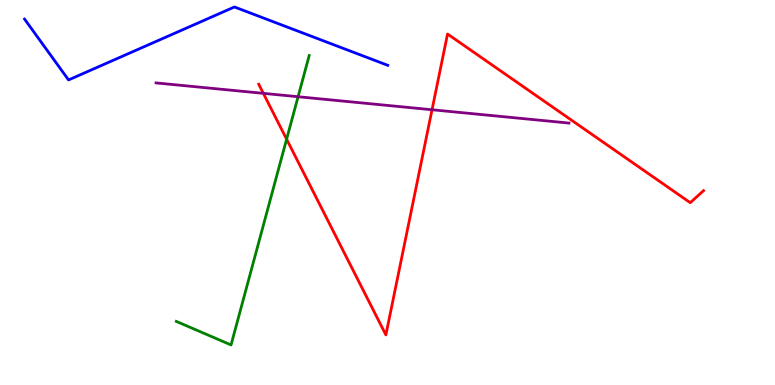[{'lines': ['blue', 'red'], 'intersections': []}, {'lines': ['green', 'red'], 'intersections': [{'x': 3.7, 'y': 6.38}]}, {'lines': ['purple', 'red'], 'intersections': [{'x': 3.4, 'y': 7.58}, {'x': 5.57, 'y': 7.15}]}, {'lines': ['blue', 'green'], 'intersections': []}, {'lines': ['blue', 'purple'], 'intersections': []}, {'lines': ['green', 'purple'], 'intersections': [{'x': 3.85, 'y': 7.49}]}]